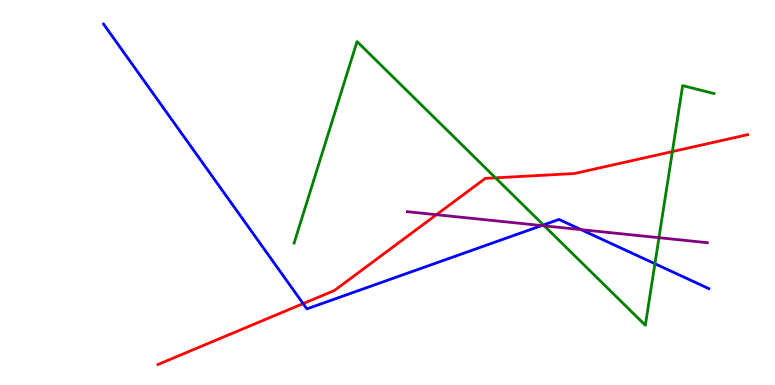[{'lines': ['blue', 'red'], 'intersections': [{'x': 3.91, 'y': 2.11}]}, {'lines': ['green', 'red'], 'intersections': [{'x': 6.39, 'y': 5.38}, {'x': 8.68, 'y': 6.06}]}, {'lines': ['purple', 'red'], 'intersections': [{'x': 5.63, 'y': 4.42}]}, {'lines': ['blue', 'green'], 'intersections': [{'x': 7.01, 'y': 4.16}, {'x': 8.45, 'y': 3.15}]}, {'lines': ['blue', 'purple'], 'intersections': [{'x': 6.99, 'y': 4.14}, {'x': 7.5, 'y': 4.04}]}, {'lines': ['green', 'purple'], 'intersections': [{'x': 7.02, 'y': 4.13}, {'x': 8.5, 'y': 3.83}]}]